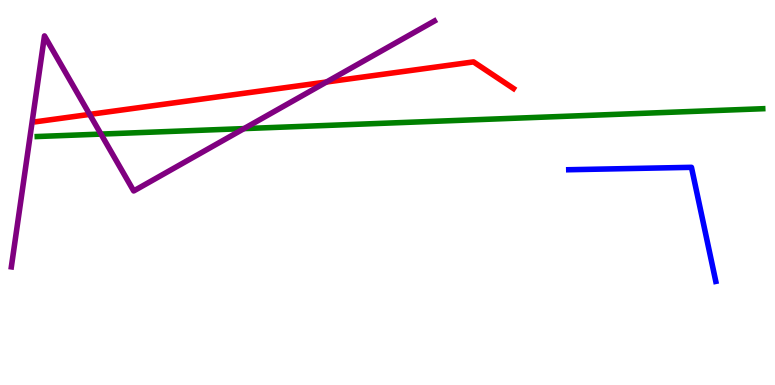[{'lines': ['blue', 'red'], 'intersections': []}, {'lines': ['green', 'red'], 'intersections': []}, {'lines': ['purple', 'red'], 'intersections': [{'x': 1.16, 'y': 7.03}, {'x': 4.21, 'y': 7.87}]}, {'lines': ['blue', 'green'], 'intersections': []}, {'lines': ['blue', 'purple'], 'intersections': []}, {'lines': ['green', 'purple'], 'intersections': [{'x': 1.3, 'y': 6.52}, {'x': 3.15, 'y': 6.66}]}]